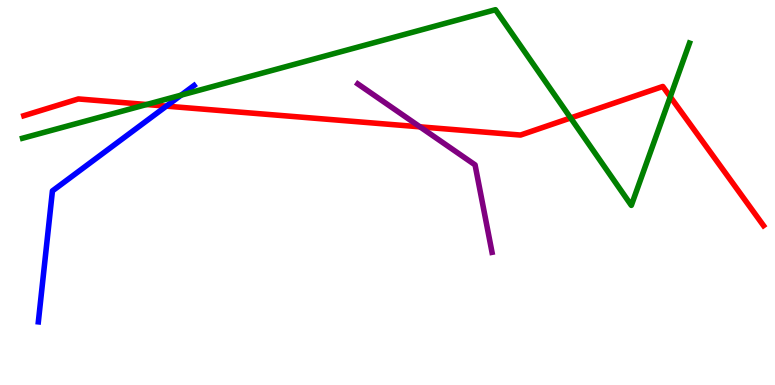[{'lines': ['blue', 'red'], 'intersections': [{'x': 2.15, 'y': 7.24}]}, {'lines': ['green', 'red'], 'intersections': [{'x': 1.89, 'y': 7.29}, {'x': 7.36, 'y': 6.94}, {'x': 8.65, 'y': 7.49}]}, {'lines': ['purple', 'red'], 'intersections': [{'x': 5.42, 'y': 6.71}]}, {'lines': ['blue', 'green'], 'intersections': [{'x': 2.34, 'y': 7.53}]}, {'lines': ['blue', 'purple'], 'intersections': []}, {'lines': ['green', 'purple'], 'intersections': []}]